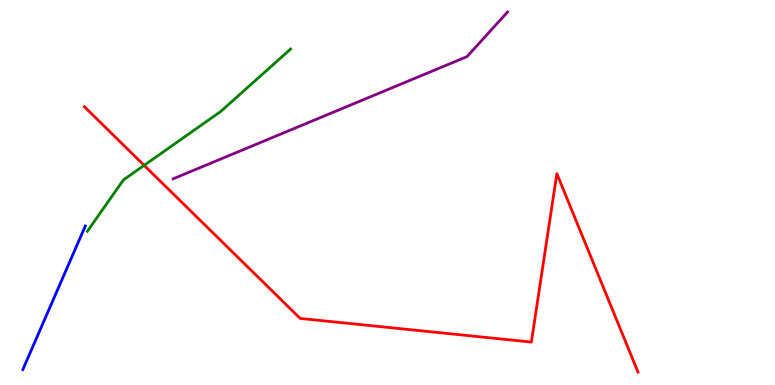[{'lines': ['blue', 'red'], 'intersections': []}, {'lines': ['green', 'red'], 'intersections': [{'x': 1.86, 'y': 5.71}]}, {'lines': ['purple', 'red'], 'intersections': []}, {'lines': ['blue', 'green'], 'intersections': []}, {'lines': ['blue', 'purple'], 'intersections': []}, {'lines': ['green', 'purple'], 'intersections': []}]